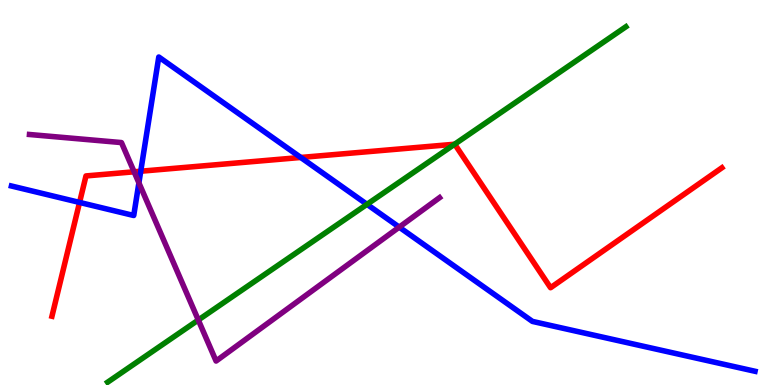[{'lines': ['blue', 'red'], 'intersections': [{'x': 1.03, 'y': 4.74}, {'x': 1.82, 'y': 5.55}, {'x': 3.88, 'y': 5.91}]}, {'lines': ['green', 'red'], 'intersections': [{'x': 5.87, 'y': 6.25}]}, {'lines': ['purple', 'red'], 'intersections': [{'x': 1.73, 'y': 5.54}]}, {'lines': ['blue', 'green'], 'intersections': [{'x': 4.74, 'y': 4.69}]}, {'lines': ['blue', 'purple'], 'intersections': [{'x': 1.79, 'y': 5.25}, {'x': 5.15, 'y': 4.1}]}, {'lines': ['green', 'purple'], 'intersections': [{'x': 2.56, 'y': 1.69}]}]